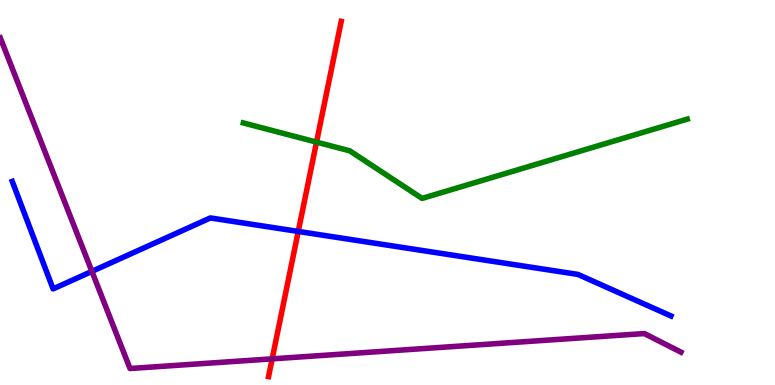[{'lines': ['blue', 'red'], 'intersections': [{'x': 3.85, 'y': 3.99}]}, {'lines': ['green', 'red'], 'intersections': [{'x': 4.08, 'y': 6.31}]}, {'lines': ['purple', 'red'], 'intersections': [{'x': 3.51, 'y': 0.679}]}, {'lines': ['blue', 'green'], 'intersections': []}, {'lines': ['blue', 'purple'], 'intersections': [{'x': 1.19, 'y': 2.95}]}, {'lines': ['green', 'purple'], 'intersections': []}]